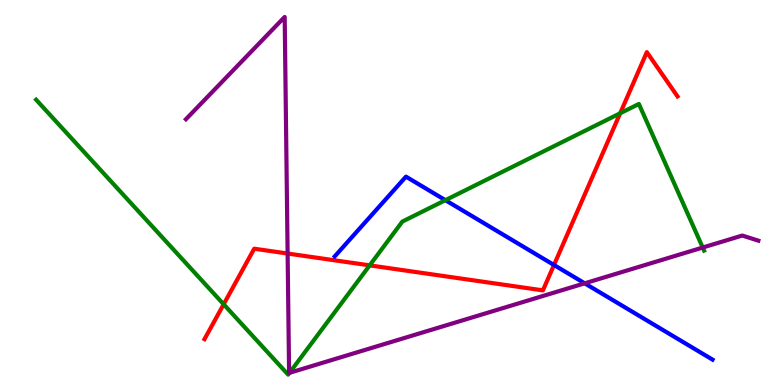[{'lines': ['blue', 'red'], 'intersections': [{'x': 7.15, 'y': 3.12}]}, {'lines': ['green', 'red'], 'intersections': [{'x': 2.89, 'y': 2.1}, {'x': 4.77, 'y': 3.11}, {'x': 8.0, 'y': 7.06}]}, {'lines': ['purple', 'red'], 'intersections': [{'x': 3.71, 'y': 3.41}]}, {'lines': ['blue', 'green'], 'intersections': [{'x': 5.75, 'y': 4.8}]}, {'lines': ['blue', 'purple'], 'intersections': [{'x': 7.54, 'y': 2.64}]}, {'lines': ['green', 'purple'], 'intersections': [{'x': 3.74, 'y': 0.316}, {'x': 9.07, 'y': 3.57}]}]